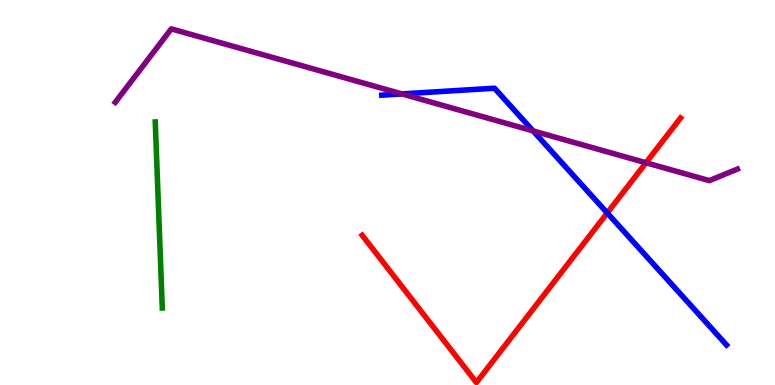[{'lines': ['blue', 'red'], 'intersections': [{'x': 7.84, 'y': 4.47}]}, {'lines': ['green', 'red'], 'intersections': []}, {'lines': ['purple', 'red'], 'intersections': [{'x': 8.34, 'y': 5.77}]}, {'lines': ['blue', 'green'], 'intersections': []}, {'lines': ['blue', 'purple'], 'intersections': [{'x': 5.19, 'y': 7.56}, {'x': 6.88, 'y': 6.6}]}, {'lines': ['green', 'purple'], 'intersections': []}]